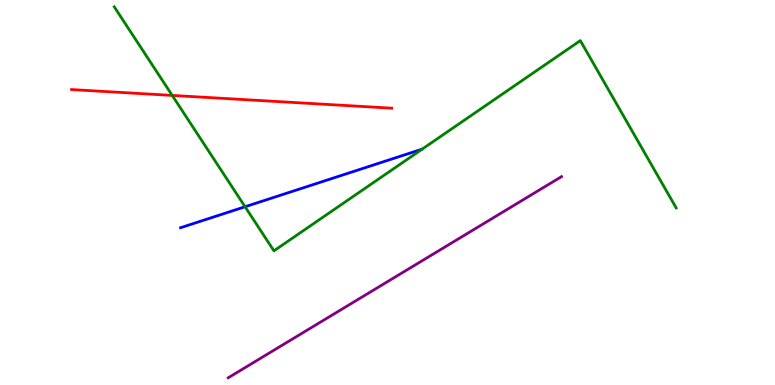[{'lines': ['blue', 'red'], 'intersections': []}, {'lines': ['green', 'red'], 'intersections': [{'x': 2.22, 'y': 7.52}]}, {'lines': ['purple', 'red'], 'intersections': []}, {'lines': ['blue', 'green'], 'intersections': [{'x': 3.16, 'y': 4.63}]}, {'lines': ['blue', 'purple'], 'intersections': []}, {'lines': ['green', 'purple'], 'intersections': []}]